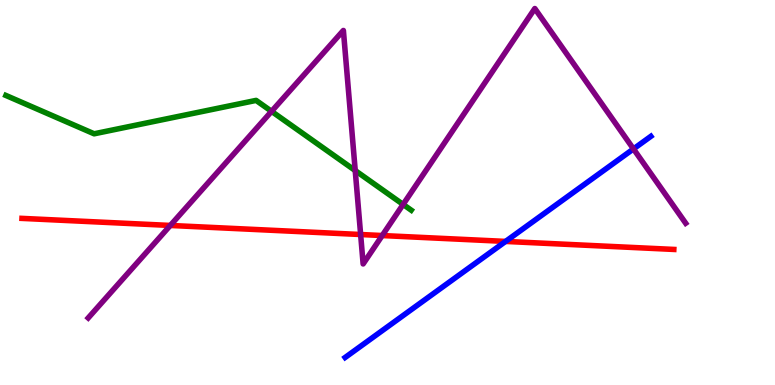[{'lines': ['blue', 'red'], 'intersections': [{'x': 6.52, 'y': 3.73}]}, {'lines': ['green', 'red'], 'intersections': []}, {'lines': ['purple', 'red'], 'intersections': [{'x': 2.2, 'y': 4.14}, {'x': 4.65, 'y': 3.91}, {'x': 4.93, 'y': 3.88}]}, {'lines': ['blue', 'green'], 'intersections': []}, {'lines': ['blue', 'purple'], 'intersections': [{'x': 8.17, 'y': 6.13}]}, {'lines': ['green', 'purple'], 'intersections': [{'x': 3.5, 'y': 7.11}, {'x': 4.58, 'y': 5.57}, {'x': 5.2, 'y': 4.69}]}]